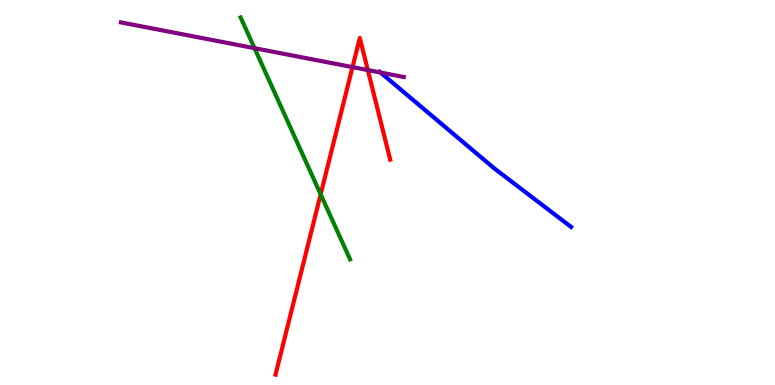[{'lines': ['blue', 'red'], 'intersections': []}, {'lines': ['green', 'red'], 'intersections': [{'x': 4.14, 'y': 4.95}]}, {'lines': ['purple', 'red'], 'intersections': [{'x': 4.55, 'y': 8.26}, {'x': 4.75, 'y': 8.18}]}, {'lines': ['blue', 'green'], 'intersections': []}, {'lines': ['blue', 'purple'], 'intersections': [{'x': 4.91, 'y': 8.12}]}, {'lines': ['green', 'purple'], 'intersections': [{'x': 3.28, 'y': 8.75}]}]